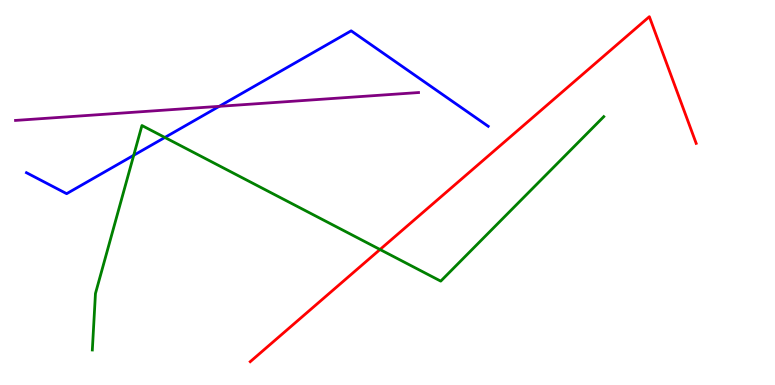[{'lines': ['blue', 'red'], 'intersections': []}, {'lines': ['green', 'red'], 'intersections': [{'x': 4.9, 'y': 3.52}]}, {'lines': ['purple', 'red'], 'intersections': []}, {'lines': ['blue', 'green'], 'intersections': [{'x': 1.73, 'y': 5.97}, {'x': 2.13, 'y': 6.43}]}, {'lines': ['blue', 'purple'], 'intersections': [{'x': 2.83, 'y': 7.24}]}, {'lines': ['green', 'purple'], 'intersections': []}]